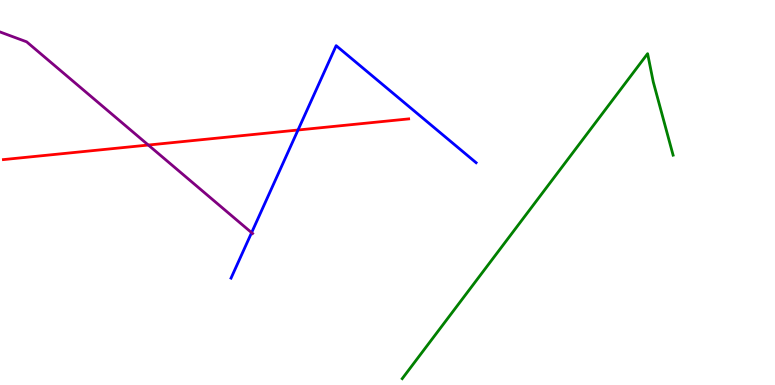[{'lines': ['blue', 'red'], 'intersections': [{'x': 3.85, 'y': 6.62}]}, {'lines': ['green', 'red'], 'intersections': []}, {'lines': ['purple', 'red'], 'intersections': [{'x': 1.91, 'y': 6.23}]}, {'lines': ['blue', 'green'], 'intersections': []}, {'lines': ['blue', 'purple'], 'intersections': [{'x': 3.25, 'y': 3.96}]}, {'lines': ['green', 'purple'], 'intersections': []}]